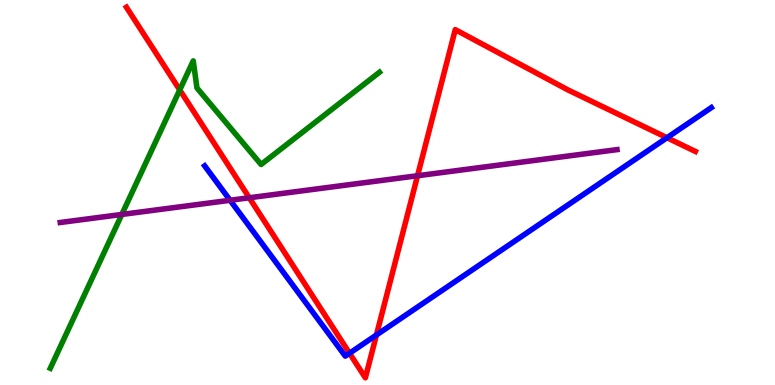[{'lines': ['blue', 'red'], 'intersections': [{'x': 4.51, 'y': 0.825}, {'x': 4.86, 'y': 1.3}, {'x': 8.61, 'y': 6.42}]}, {'lines': ['green', 'red'], 'intersections': [{'x': 2.32, 'y': 7.66}]}, {'lines': ['purple', 'red'], 'intersections': [{'x': 3.22, 'y': 4.86}, {'x': 5.39, 'y': 5.44}]}, {'lines': ['blue', 'green'], 'intersections': []}, {'lines': ['blue', 'purple'], 'intersections': [{'x': 2.97, 'y': 4.8}]}, {'lines': ['green', 'purple'], 'intersections': [{'x': 1.57, 'y': 4.43}]}]